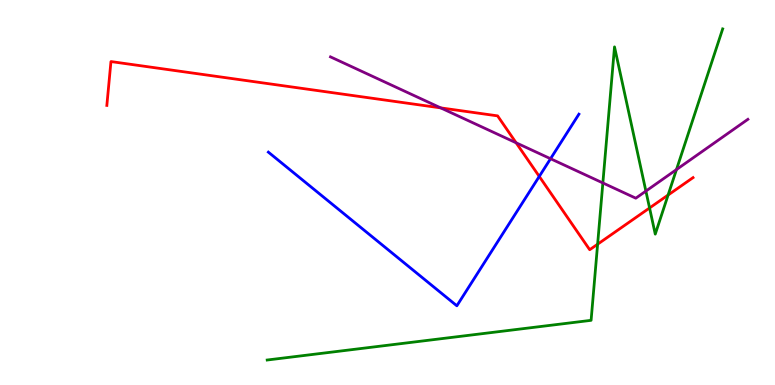[{'lines': ['blue', 'red'], 'intersections': [{'x': 6.96, 'y': 5.42}]}, {'lines': ['green', 'red'], 'intersections': [{'x': 7.71, 'y': 3.66}, {'x': 8.38, 'y': 4.6}, {'x': 8.62, 'y': 4.93}]}, {'lines': ['purple', 'red'], 'intersections': [{'x': 5.69, 'y': 7.2}, {'x': 6.66, 'y': 6.29}]}, {'lines': ['blue', 'green'], 'intersections': []}, {'lines': ['blue', 'purple'], 'intersections': [{'x': 7.1, 'y': 5.88}]}, {'lines': ['green', 'purple'], 'intersections': [{'x': 7.78, 'y': 5.25}, {'x': 8.33, 'y': 5.04}, {'x': 8.73, 'y': 5.6}]}]